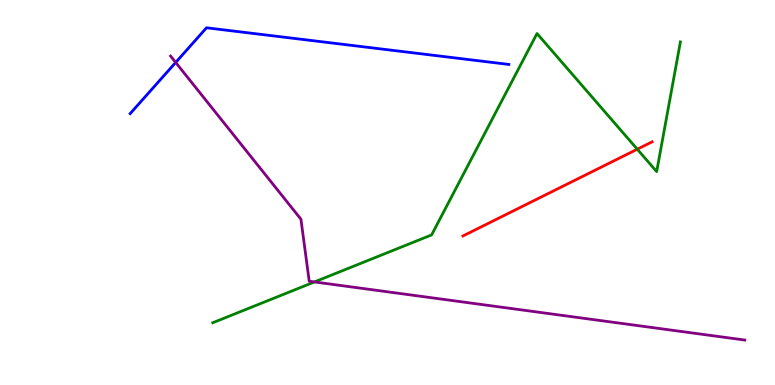[{'lines': ['blue', 'red'], 'intersections': []}, {'lines': ['green', 'red'], 'intersections': [{'x': 8.22, 'y': 6.12}]}, {'lines': ['purple', 'red'], 'intersections': []}, {'lines': ['blue', 'green'], 'intersections': []}, {'lines': ['blue', 'purple'], 'intersections': [{'x': 2.27, 'y': 8.38}]}, {'lines': ['green', 'purple'], 'intersections': [{'x': 4.06, 'y': 2.68}]}]